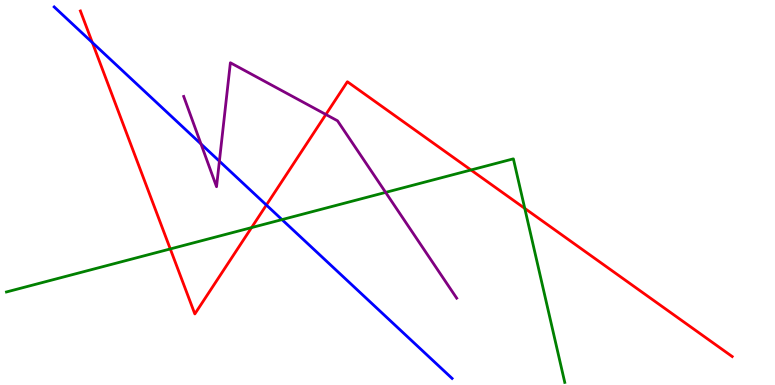[{'lines': ['blue', 'red'], 'intersections': [{'x': 1.19, 'y': 8.9}, {'x': 3.44, 'y': 4.67}]}, {'lines': ['green', 'red'], 'intersections': [{'x': 2.2, 'y': 3.53}, {'x': 3.25, 'y': 4.09}, {'x': 6.08, 'y': 5.58}, {'x': 6.77, 'y': 4.59}]}, {'lines': ['purple', 'red'], 'intersections': [{'x': 4.2, 'y': 7.03}]}, {'lines': ['blue', 'green'], 'intersections': [{'x': 3.64, 'y': 4.3}]}, {'lines': ['blue', 'purple'], 'intersections': [{'x': 2.59, 'y': 6.26}, {'x': 2.83, 'y': 5.81}]}, {'lines': ['green', 'purple'], 'intersections': [{'x': 4.98, 'y': 5.0}]}]